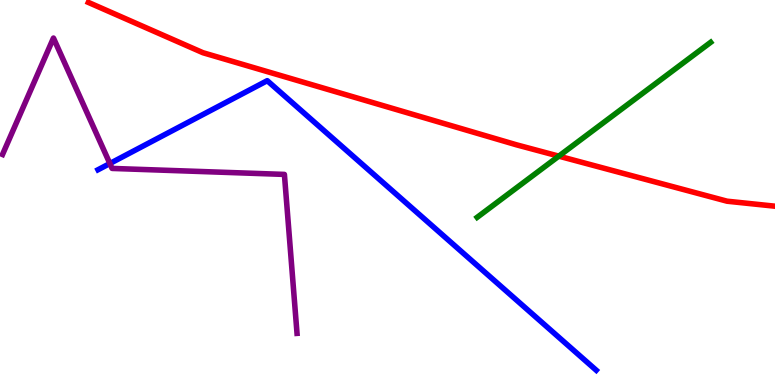[{'lines': ['blue', 'red'], 'intersections': []}, {'lines': ['green', 'red'], 'intersections': [{'x': 7.21, 'y': 5.94}]}, {'lines': ['purple', 'red'], 'intersections': []}, {'lines': ['blue', 'green'], 'intersections': []}, {'lines': ['blue', 'purple'], 'intersections': [{'x': 1.42, 'y': 5.75}]}, {'lines': ['green', 'purple'], 'intersections': []}]